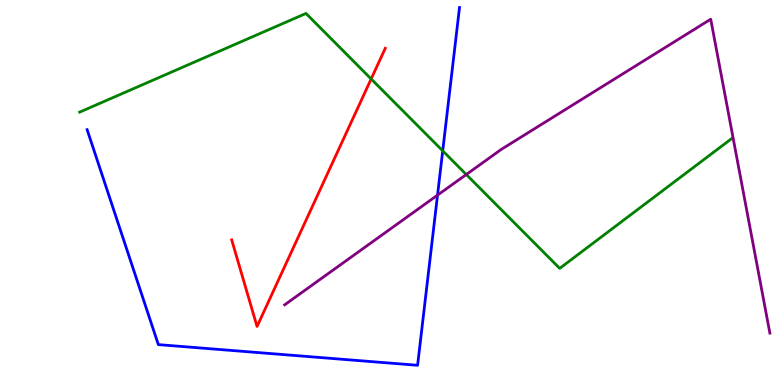[{'lines': ['blue', 'red'], 'intersections': []}, {'lines': ['green', 'red'], 'intersections': [{'x': 4.79, 'y': 7.95}]}, {'lines': ['purple', 'red'], 'intersections': []}, {'lines': ['blue', 'green'], 'intersections': [{'x': 5.71, 'y': 6.08}]}, {'lines': ['blue', 'purple'], 'intersections': [{'x': 5.65, 'y': 4.93}]}, {'lines': ['green', 'purple'], 'intersections': [{'x': 6.02, 'y': 5.47}]}]